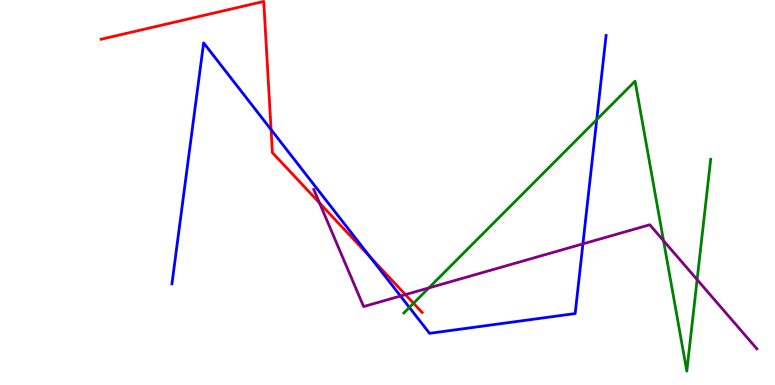[{'lines': ['blue', 'red'], 'intersections': [{'x': 3.5, 'y': 6.63}, {'x': 4.78, 'y': 3.32}]}, {'lines': ['green', 'red'], 'intersections': [{'x': 5.34, 'y': 2.12}]}, {'lines': ['purple', 'red'], 'intersections': [{'x': 4.12, 'y': 4.73}, {'x': 5.23, 'y': 2.35}]}, {'lines': ['blue', 'green'], 'intersections': [{'x': 5.28, 'y': 2.02}, {'x': 7.7, 'y': 6.89}]}, {'lines': ['blue', 'purple'], 'intersections': [{'x': 5.17, 'y': 2.31}, {'x': 7.52, 'y': 3.67}]}, {'lines': ['green', 'purple'], 'intersections': [{'x': 5.53, 'y': 2.52}, {'x': 8.56, 'y': 3.75}, {'x': 9.0, 'y': 2.74}]}]